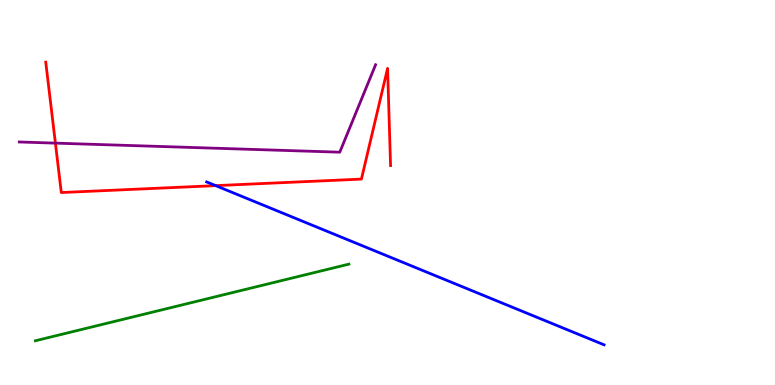[{'lines': ['blue', 'red'], 'intersections': [{'x': 2.78, 'y': 5.18}]}, {'lines': ['green', 'red'], 'intersections': []}, {'lines': ['purple', 'red'], 'intersections': [{'x': 0.715, 'y': 6.28}]}, {'lines': ['blue', 'green'], 'intersections': []}, {'lines': ['blue', 'purple'], 'intersections': []}, {'lines': ['green', 'purple'], 'intersections': []}]